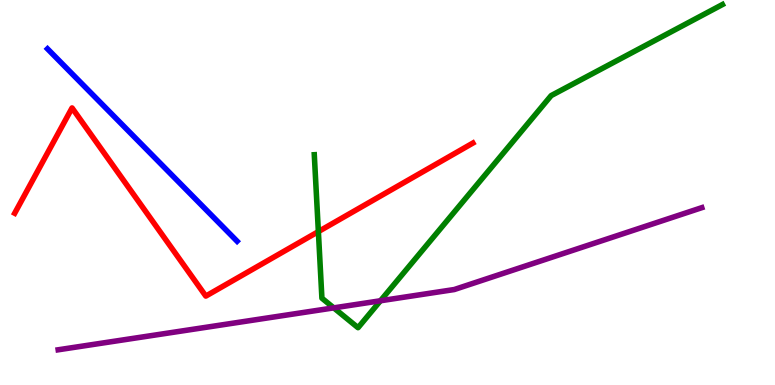[{'lines': ['blue', 'red'], 'intersections': []}, {'lines': ['green', 'red'], 'intersections': [{'x': 4.11, 'y': 3.98}]}, {'lines': ['purple', 'red'], 'intersections': []}, {'lines': ['blue', 'green'], 'intersections': []}, {'lines': ['blue', 'purple'], 'intersections': []}, {'lines': ['green', 'purple'], 'intersections': [{'x': 4.31, 'y': 2.0}, {'x': 4.91, 'y': 2.19}]}]